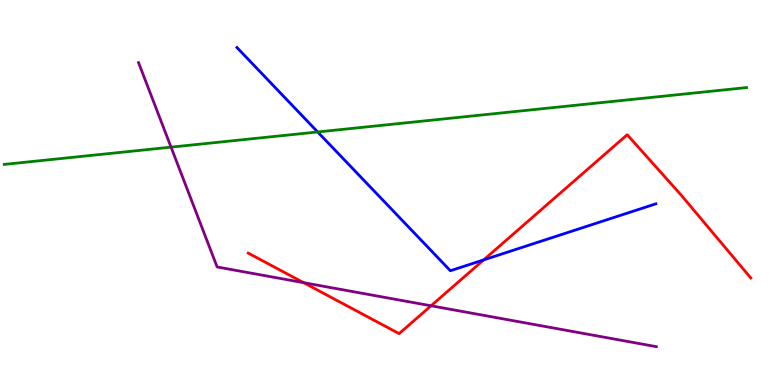[{'lines': ['blue', 'red'], 'intersections': [{'x': 6.24, 'y': 3.25}]}, {'lines': ['green', 'red'], 'intersections': []}, {'lines': ['purple', 'red'], 'intersections': [{'x': 3.92, 'y': 2.66}, {'x': 5.56, 'y': 2.06}]}, {'lines': ['blue', 'green'], 'intersections': [{'x': 4.1, 'y': 6.57}]}, {'lines': ['blue', 'purple'], 'intersections': []}, {'lines': ['green', 'purple'], 'intersections': [{'x': 2.21, 'y': 6.18}]}]